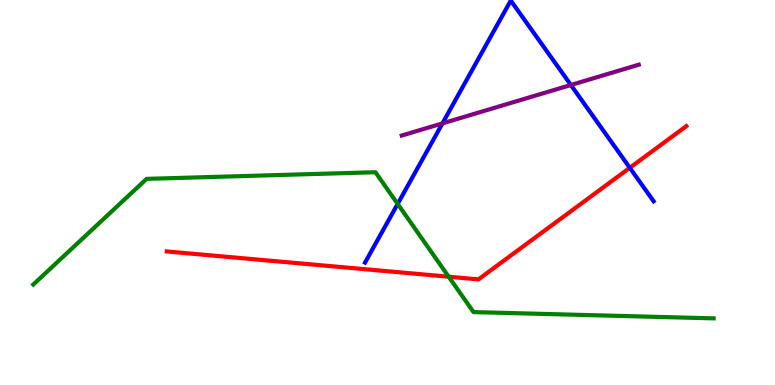[{'lines': ['blue', 'red'], 'intersections': [{'x': 8.13, 'y': 5.64}]}, {'lines': ['green', 'red'], 'intersections': [{'x': 5.79, 'y': 2.81}]}, {'lines': ['purple', 'red'], 'intersections': []}, {'lines': ['blue', 'green'], 'intersections': [{'x': 5.13, 'y': 4.7}]}, {'lines': ['blue', 'purple'], 'intersections': [{'x': 5.71, 'y': 6.8}, {'x': 7.37, 'y': 7.79}]}, {'lines': ['green', 'purple'], 'intersections': []}]